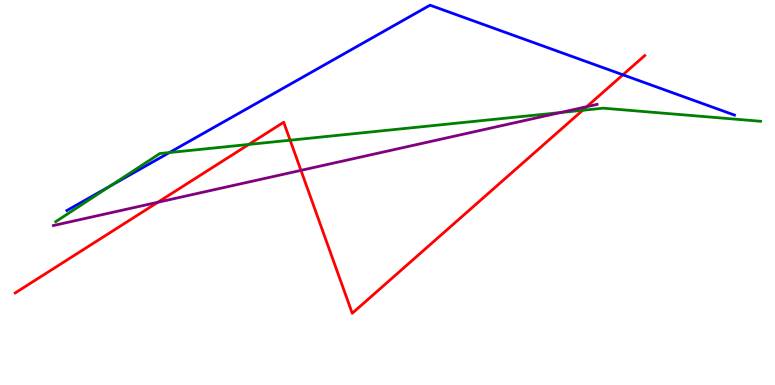[{'lines': ['blue', 'red'], 'intersections': [{'x': 8.04, 'y': 8.06}]}, {'lines': ['green', 'red'], 'intersections': [{'x': 3.21, 'y': 6.25}, {'x': 3.74, 'y': 6.36}, {'x': 7.52, 'y': 7.14}]}, {'lines': ['purple', 'red'], 'intersections': [{'x': 2.04, 'y': 4.75}, {'x': 3.88, 'y': 5.57}, {'x': 7.57, 'y': 7.23}]}, {'lines': ['blue', 'green'], 'intersections': [{'x': 1.42, 'y': 5.17}, {'x': 2.19, 'y': 6.04}]}, {'lines': ['blue', 'purple'], 'intersections': []}, {'lines': ['green', 'purple'], 'intersections': [{'x': 7.23, 'y': 7.08}]}]